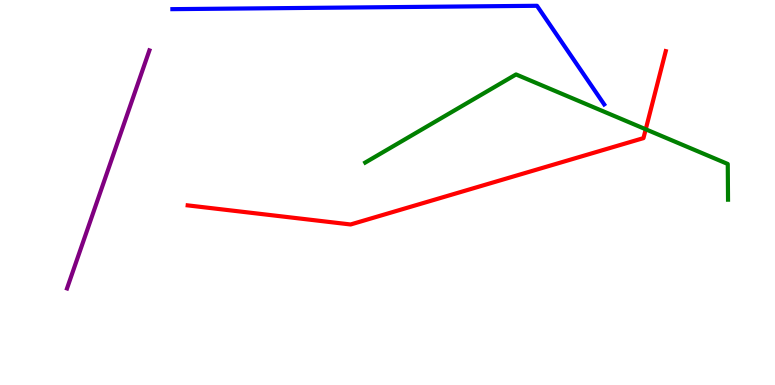[{'lines': ['blue', 'red'], 'intersections': []}, {'lines': ['green', 'red'], 'intersections': [{'x': 8.33, 'y': 6.64}]}, {'lines': ['purple', 'red'], 'intersections': []}, {'lines': ['blue', 'green'], 'intersections': []}, {'lines': ['blue', 'purple'], 'intersections': []}, {'lines': ['green', 'purple'], 'intersections': []}]